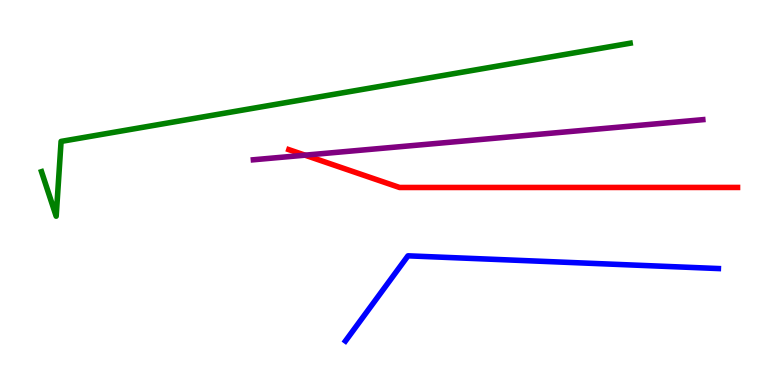[{'lines': ['blue', 'red'], 'intersections': []}, {'lines': ['green', 'red'], 'intersections': []}, {'lines': ['purple', 'red'], 'intersections': [{'x': 3.94, 'y': 5.97}]}, {'lines': ['blue', 'green'], 'intersections': []}, {'lines': ['blue', 'purple'], 'intersections': []}, {'lines': ['green', 'purple'], 'intersections': []}]